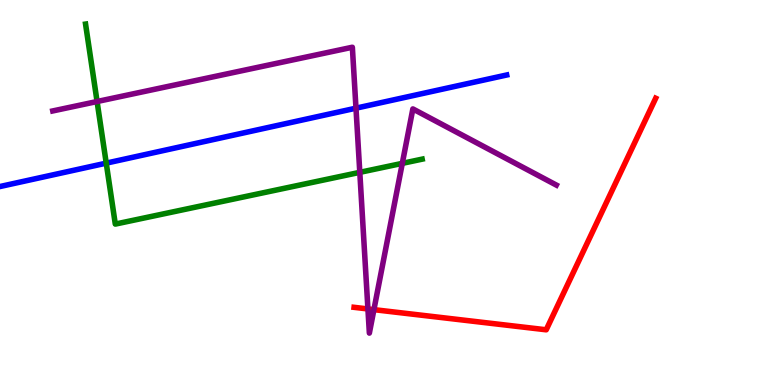[{'lines': ['blue', 'red'], 'intersections': []}, {'lines': ['green', 'red'], 'intersections': []}, {'lines': ['purple', 'red'], 'intersections': [{'x': 4.75, 'y': 1.98}, {'x': 4.82, 'y': 1.96}]}, {'lines': ['blue', 'green'], 'intersections': [{'x': 1.37, 'y': 5.76}]}, {'lines': ['blue', 'purple'], 'intersections': [{'x': 4.59, 'y': 7.19}]}, {'lines': ['green', 'purple'], 'intersections': [{'x': 1.25, 'y': 7.36}, {'x': 4.64, 'y': 5.52}, {'x': 5.19, 'y': 5.76}]}]